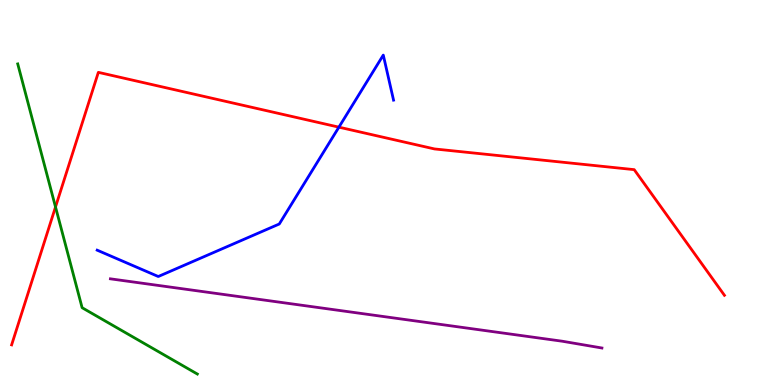[{'lines': ['blue', 'red'], 'intersections': [{'x': 4.37, 'y': 6.7}]}, {'lines': ['green', 'red'], 'intersections': [{'x': 0.716, 'y': 4.62}]}, {'lines': ['purple', 'red'], 'intersections': []}, {'lines': ['blue', 'green'], 'intersections': []}, {'lines': ['blue', 'purple'], 'intersections': []}, {'lines': ['green', 'purple'], 'intersections': []}]